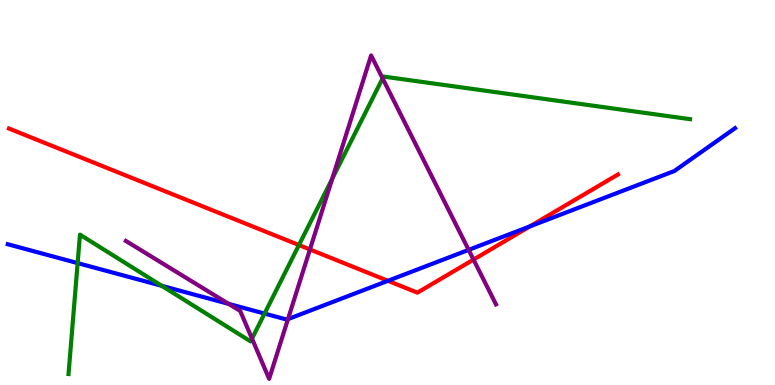[{'lines': ['blue', 'red'], 'intersections': [{'x': 5.01, 'y': 2.71}, {'x': 6.84, 'y': 4.12}]}, {'lines': ['green', 'red'], 'intersections': [{'x': 3.86, 'y': 3.64}]}, {'lines': ['purple', 'red'], 'intersections': [{'x': 4.0, 'y': 3.52}, {'x': 6.11, 'y': 3.26}]}, {'lines': ['blue', 'green'], 'intersections': [{'x': 1.0, 'y': 3.17}, {'x': 2.09, 'y': 2.58}, {'x': 3.41, 'y': 1.86}]}, {'lines': ['blue', 'purple'], 'intersections': [{'x': 2.95, 'y': 2.11}, {'x': 3.72, 'y': 1.71}, {'x': 6.05, 'y': 3.51}]}, {'lines': ['green', 'purple'], 'intersections': [{'x': 3.25, 'y': 1.21}, {'x': 4.29, 'y': 5.36}, {'x': 4.94, 'y': 7.96}]}]